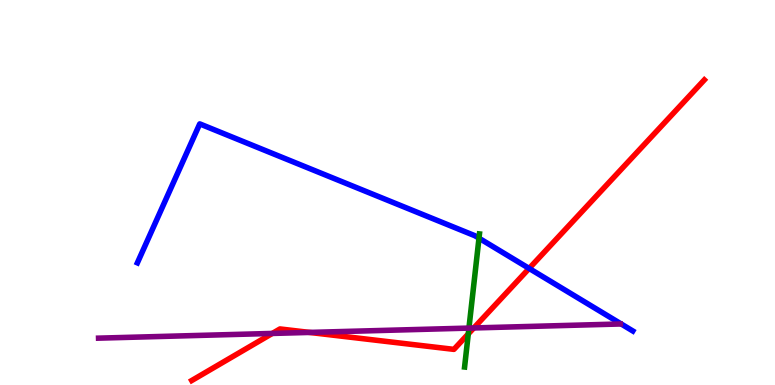[{'lines': ['blue', 'red'], 'intersections': [{'x': 6.83, 'y': 3.03}]}, {'lines': ['green', 'red'], 'intersections': [{'x': 6.04, 'y': 1.33}]}, {'lines': ['purple', 'red'], 'intersections': [{'x': 3.51, 'y': 1.34}, {'x': 3.99, 'y': 1.37}, {'x': 6.11, 'y': 1.48}]}, {'lines': ['blue', 'green'], 'intersections': [{'x': 6.18, 'y': 3.81}]}, {'lines': ['blue', 'purple'], 'intersections': []}, {'lines': ['green', 'purple'], 'intersections': [{'x': 6.05, 'y': 1.48}]}]